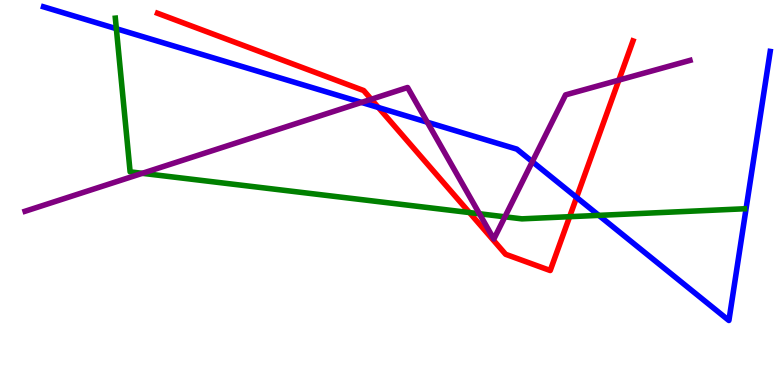[{'lines': ['blue', 'red'], 'intersections': [{'x': 4.88, 'y': 7.21}, {'x': 7.44, 'y': 4.87}]}, {'lines': ['green', 'red'], 'intersections': [{'x': 6.06, 'y': 4.48}, {'x': 7.35, 'y': 4.37}]}, {'lines': ['purple', 'red'], 'intersections': [{'x': 4.79, 'y': 7.42}, {'x': 7.99, 'y': 7.92}]}, {'lines': ['blue', 'green'], 'intersections': [{'x': 1.5, 'y': 9.25}, {'x': 7.73, 'y': 4.41}]}, {'lines': ['blue', 'purple'], 'intersections': [{'x': 4.66, 'y': 7.34}, {'x': 5.51, 'y': 6.83}, {'x': 6.87, 'y': 5.8}]}, {'lines': ['green', 'purple'], 'intersections': [{'x': 1.84, 'y': 5.5}, {'x': 6.19, 'y': 4.45}, {'x': 6.51, 'y': 4.37}]}]